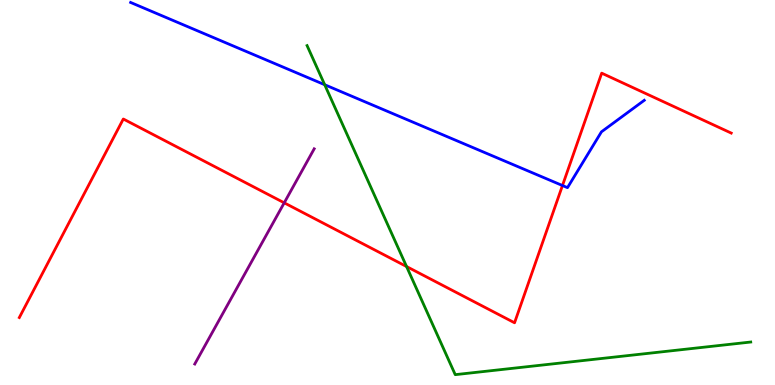[{'lines': ['blue', 'red'], 'intersections': [{'x': 7.26, 'y': 5.18}]}, {'lines': ['green', 'red'], 'intersections': [{'x': 5.25, 'y': 3.08}]}, {'lines': ['purple', 'red'], 'intersections': [{'x': 3.67, 'y': 4.73}]}, {'lines': ['blue', 'green'], 'intersections': [{'x': 4.19, 'y': 7.8}]}, {'lines': ['blue', 'purple'], 'intersections': []}, {'lines': ['green', 'purple'], 'intersections': []}]